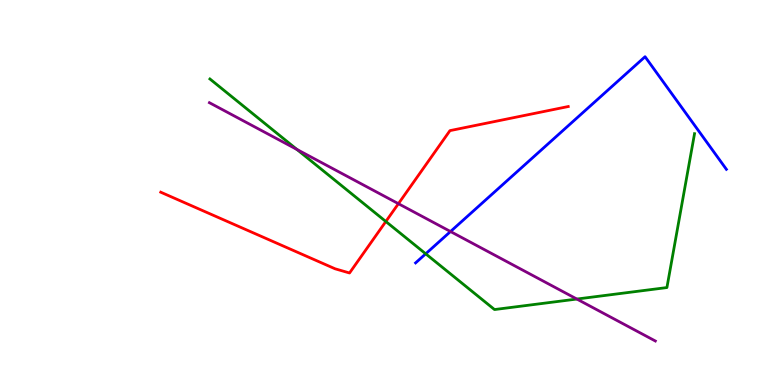[{'lines': ['blue', 'red'], 'intersections': []}, {'lines': ['green', 'red'], 'intersections': [{'x': 4.98, 'y': 4.25}]}, {'lines': ['purple', 'red'], 'intersections': [{'x': 5.14, 'y': 4.71}]}, {'lines': ['blue', 'green'], 'intersections': [{'x': 5.49, 'y': 3.41}]}, {'lines': ['blue', 'purple'], 'intersections': [{'x': 5.81, 'y': 3.99}]}, {'lines': ['green', 'purple'], 'intersections': [{'x': 3.83, 'y': 6.12}, {'x': 7.44, 'y': 2.23}]}]